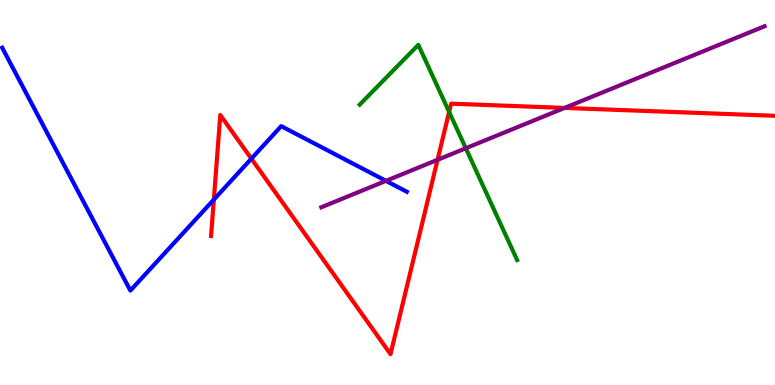[{'lines': ['blue', 'red'], 'intersections': [{'x': 2.76, 'y': 4.82}, {'x': 3.24, 'y': 5.88}]}, {'lines': ['green', 'red'], 'intersections': [{'x': 5.8, 'y': 7.09}]}, {'lines': ['purple', 'red'], 'intersections': [{'x': 5.65, 'y': 5.85}, {'x': 7.28, 'y': 7.2}]}, {'lines': ['blue', 'green'], 'intersections': []}, {'lines': ['blue', 'purple'], 'intersections': [{'x': 4.98, 'y': 5.3}]}, {'lines': ['green', 'purple'], 'intersections': [{'x': 6.01, 'y': 6.15}]}]